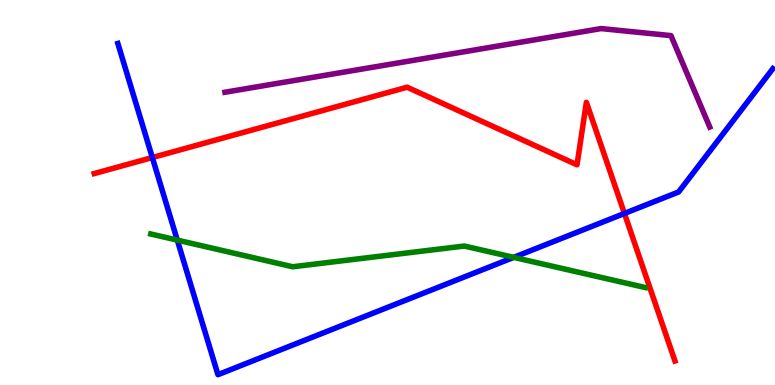[{'lines': ['blue', 'red'], 'intersections': [{'x': 1.97, 'y': 5.91}, {'x': 8.06, 'y': 4.46}]}, {'lines': ['green', 'red'], 'intersections': []}, {'lines': ['purple', 'red'], 'intersections': []}, {'lines': ['blue', 'green'], 'intersections': [{'x': 2.29, 'y': 3.76}, {'x': 6.63, 'y': 3.32}]}, {'lines': ['blue', 'purple'], 'intersections': []}, {'lines': ['green', 'purple'], 'intersections': []}]